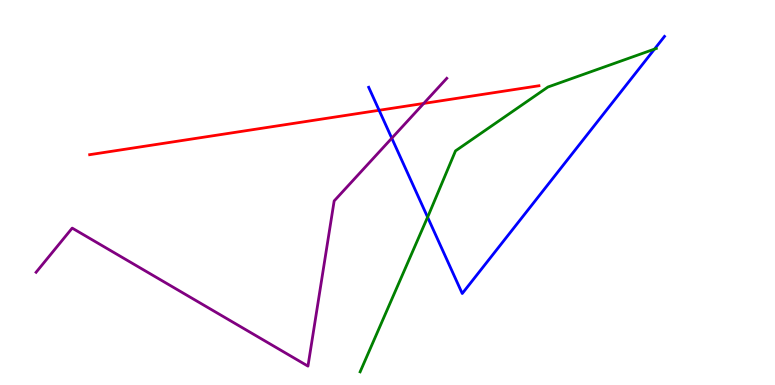[{'lines': ['blue', 'red'], 'intersections': [{'x': 4.89, 'y': 7.14}]}, {'lines': ['green', 'red'], 'intersections': []}, {'lines': ['purple', 'red'], 'intersections': [{'x': 5.47, 'y': 7.31}]}, {'lines': ['blue', 'green'], 'intersections': [{'x': 5.52, 'y': 4.36}, {'x': 8.45, 'y': 8.72}]}, {'lines': ['blue', 'purple'], 'intersections': [{'x': 5.06, 'y': 6.41}]}, {'lines': ['green', 'purple'], 'intersections': []}]